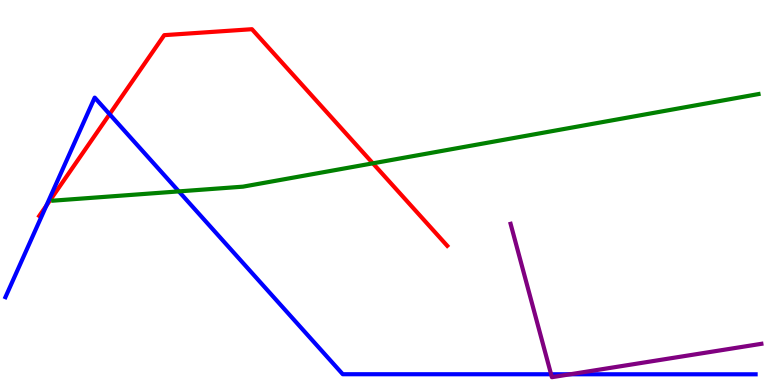[{'lines': ['blue', 'red'], 'intersections': [{'x': 0.598, 'y': 4.66}, {'x': 1.41, 'y': 7.03}]}, {'lines': ['green', 'red'], 'intersections': [{'x': 4.81, 'y': 5.76}]}, {'lines': ['purple', 'red'], 'intersections': []}, {'lines': ['blue', 'green'], 'intersections': [{'x': 2.31, 'y': 5.03}]}, {'lines': ['blue', 'purple'], 'intersections': [{'x': 7.11, 'y': 0.279}, {'x': 7.36, 'y': 0.279}]}, {'lines': ['green', 'purple'], 'intersections': []}]